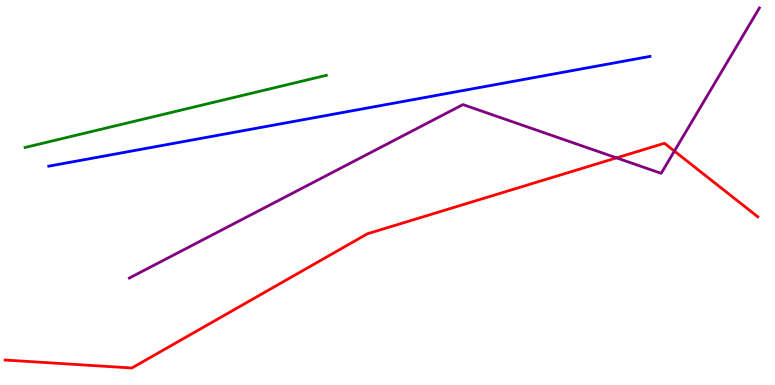[{'lines': ['blue', 'red'], 'intersections': []}, {'lines': ['green', 'red'], 'intersections': []}, {'lines': ['purple', 'red'], 'intersections': [{'x': 7.96, 'y': 5.9}, {'x': 8.7, 'y': 6.08}]}, {'lines': ['blue', 'green'], 'intersections': []}, {'lines': ['blue', 'purple'], 'intersections': []}, {'lines': ['green', 'purple'], 'intersections': []}]